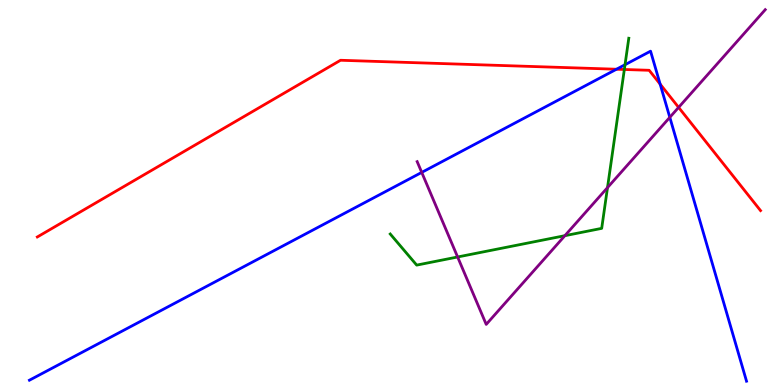[{'lines': ['blue', 'red'], 'intersections': [{'x': 7.95, 'y': 8.2}, {'x': 8.52, 'y': 7.82}]}, {'lines': ['green', 'red'], 'intersections': [{'x': 8.06, 'y': 8.2}]}, {'lines': ['purple', 'red'], 'intersections': [{'x': 8.76, 'y': 7.21}]}, {'lines': ['blue', 'green'], 'intersections': [{'x': 8.06, 'y': 8.32}]}, {'lines': ['blue', 'purple'], 'intersections': [{'x': 5.44, 'y': 5.52}, {'x': 8.64, 'y': 6.95}]}, {'lines': ['green', 'purple'], 'intersections': [{'x': 5.9, 'y': 3.33}, {'x': 7.29, 'y': 3.88}, {'x': 7.84, 'y': 5.13}]}]